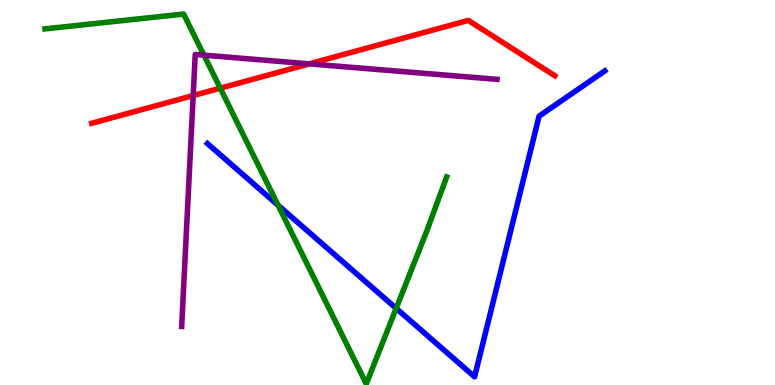[{'lines': ['blue', 'red'], 'intersections': []}, {'lines': ['green', 'red'], 'intersections': [{'x': 2.84, 'y': 7.71}]}, {'lines': ['purple', 'red'], 'intersections': [{'x': 2.49, 'y': 7.52}, {'x': 3.99, 'y': 8.34}]}, {'lines': ['blue', 'green'], 'intersections': [{'x': 3.59, 'y': 4.67}, {'x': 5.11, 'y': 1.99}]}, {'lines': ['blue', 'purple'], 'intersections': []}, {'lines': ['green', 'purple'], 'intersections': [{'x': 2.63, 'y': 8.57}]}]